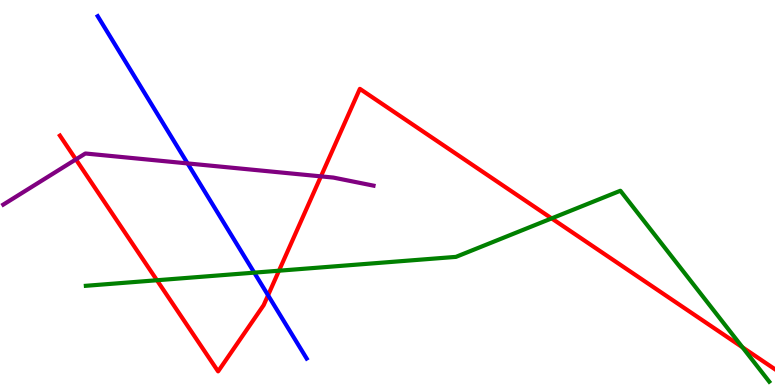[{'lines': ['blue', 'red'], 'intersections': [{'x': 3.46, 'y': 2.33}]}, {'lines': ['green', 'red'], 'intersections': [{'x': 2.03, 'y': 2.72}, {'x': 3.6, 'y': 2.97}, {'x': 7.12, 'y': 4.33}, {'x': 9.58, 'y': 0.979}]}, {'lines': ['purple', 'red'], 'intersections': [{'x': 0.979, 'y': 5.86}, {'x': 4.14, 'y': 5.42}]}, {'lines': ['blue', 'green'], 'intersections': [{'x': 3.28, 'y': 2.92}]}, {'lines': ['blue', 'purple'], 'intersections': [{'x': 2.42, 'y': 5.76}]}, {'lines': ['green', 'purple'], 'intersections': []}]